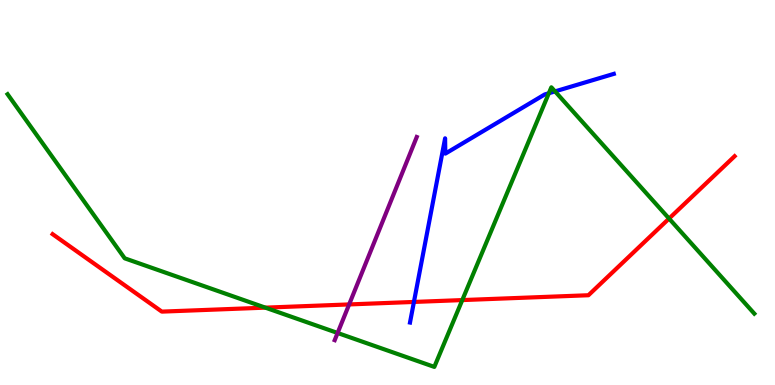[{'lines': ['blue', 'red'], 'intersections': [{'x': 5.34, 'y': 2.16}]}, {'lines': ['green', 'red'], 'intersections': [{'x': 3.42, 'y': 2.01}, {'x': 5.96, 'y': 2.21}, {'x': 8.63, 'y': 4.32}]}, {'lines': ['purple', 'red'], 'intersections': [{'x': 4.51, 'y': 2.09}]}, {'lines': ['blue', 'green'], 'intersections': [{'x': 7.08, 'y': 7.58}, {'x': 7.16, 'y': 7.63}]}, {'lines': ['blue', 'purple'], 'intersections': []}, {'lines': ['green', 'purple'], 'intersections': [{'x': 4.36, 'y': 1.35}]}]